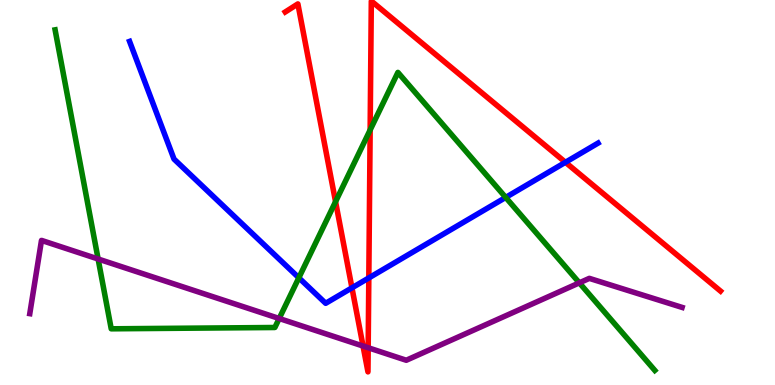[{'lines': ['blue', 'red'], 'intersections': [{'x': 4.54, 'y': 2.52}, {'x': 4.76, 'y': 2.78}, {'x': 7.3, 'y': 5.78}]}, {'lines': ['green', 'red'], 'intersections': [{'x': 4.33, 'y': 4.76}, {'x': 4.78, 'y': 6.62}]}, {'lines': ['purple', 'red'], 'intersections': [{'x': 4.68, 'y': 1.01}, {'x': 4.75, 'y': 0.968}]}, {'lines': ['blue', 'green'], 'intersections': [{'x': 3.86, 'y': 2.78}, {'x': 6.53, 'y': 4.87}]}, {'lines': ['blue', 'purple'], 'intersections': []}, {'lines': ['green', 'purple'], 'intersections': [{'x': 1.27, 'y': 3.27}, {'x': 3.6, 'y': 1.73}, {'x': 7.48, 'y': 2.65}]}]